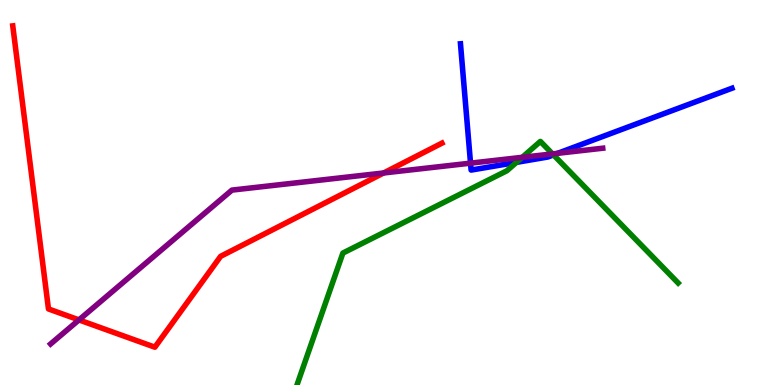[{'lines': ['blue', 'red'], 'intersections': []}, {'lines': ['green', 'red'], 'intersections': []}, {'lines': ['purple', 'red'], 'intersections': [{'x': 1.02, 'y': 1.69}, {'x': 4.95, 'y': 5.51}]}, {'lines': ['blue', 'green'], 'intersections': [{'x': 6.66, 'y': 5.78}, {'x': 7.14, 'y': 5.98}]}, {'lines': ['blue', 'purple'], 'intersections': [{'x': 6.07, 'y': 5.76}, {'x': 7.2, 'y': 6.02}]}, {'lines': ['green', 'purple'], 'intersections': [{'x': 6.74, 'y': 5.91}, {'x': 7.13, 'y': 6.0}]}]